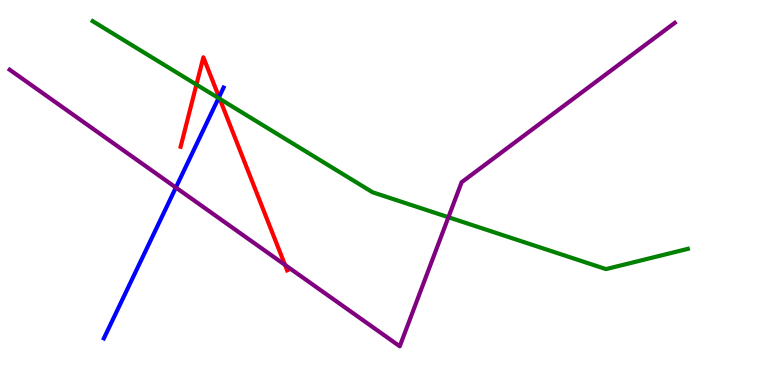[{'lines': ['blue', 'red'], 'intersections': [{'x': 2.83, 'y': 7.48}]}, {'lines': ['green', 'red'], 'intersections': [{'x': 2.53, 'y': 7.8}, {'x': 2.83, 'y': 7.43}]}, {'lines': ['purple', 'red'], 'intersections': [{'x': 3.68, 'y': 3.12}]}, {'lines': ['blue', 'green'], 'intersections': [{'x': 2.82, 'y': 7.45}]}, {'lines': ['blue', 'purple'], 'intersections': [{'x': 2.27, 'y': 5.13}]}, {'lines': ['green', 'purple'], 'intersections': [{'x': 5.79, 'y': 4.36}]}]